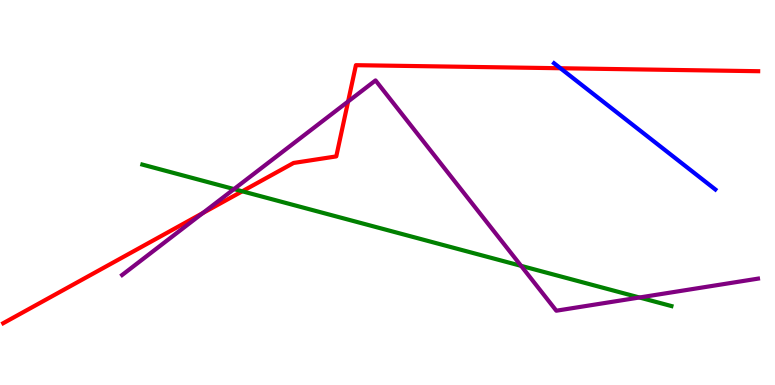[{'lines': ['blue', 'red'], 'intersections': [{'x': 7.23, 'y': 8.23}]}, {'lines': ['green', 'red'], 'intersections': [{'x': 3.13, 'y': 5.03}]}, {'lines': ['purple', 'red'], 'intersections': [{'x': 2.62, 'y': 4.46}, {'x': 4.49, 'y': 7.36}]}, {'lines': ['blue', 'green'], 'intersections': []}, {'lines': ['blue', 'purple'], 'intersections': []}, {'lines': ['green', 'purple'], 'intersections': [{'x': 3.02, 'y': 5.09}, {'x': 6.72, 'y': 3.09}, {'x': 8.25, 'y': 2.27}]}]